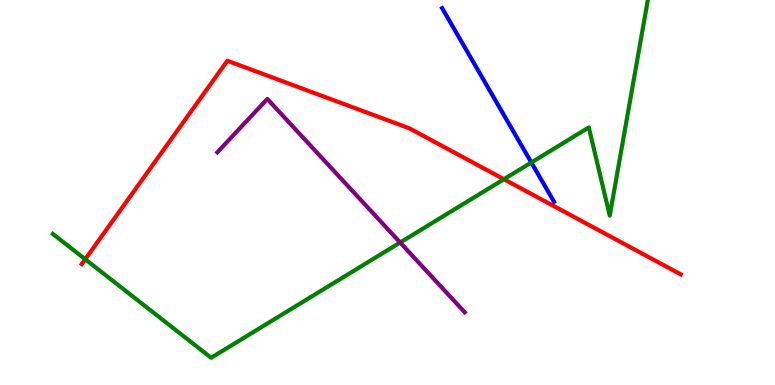[{'lines': ['blue', 'red'], 'intersections': []}, {'lines': ['green', 'red'], 'intersections': [{'x': 1.1, 'y': 3.27}, {'x': 6.5, 'y': 5.34}]}, {'lines': ['purple', 'red'], 'intersections': []}, {'lines': ['blue', 'green'], 'intersections': [{'x': 6.86, 'y': 5.78}]}, {'lines': ['blue', 'purple'], 'intersections': []}, {'lines': ['green', 'purple'], 'intersections': [{'x': 5.16, 'y': 3.7}]}]